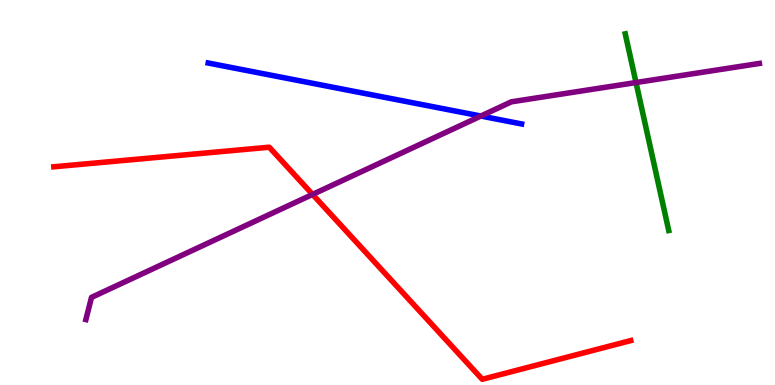[{'lines': ['blue', 'red'], 'intersections': []}, {'lines': ['green', 'red'], 'intersections': []}, {'lines': ['purple', 'red'], 'intersections': [{'x': 4.03, 'y': 4.95}]}, {'lines': ['blue', 'green'], 'intersections': []}, {'lines': ['blue', 'purple'], 'intersections': [{'x': 6.2, 'y': 6.99}]}, {'lines': ['green', 'purple'], 'intersections': [{'x': 8.21, 'y': 7.86}]}]